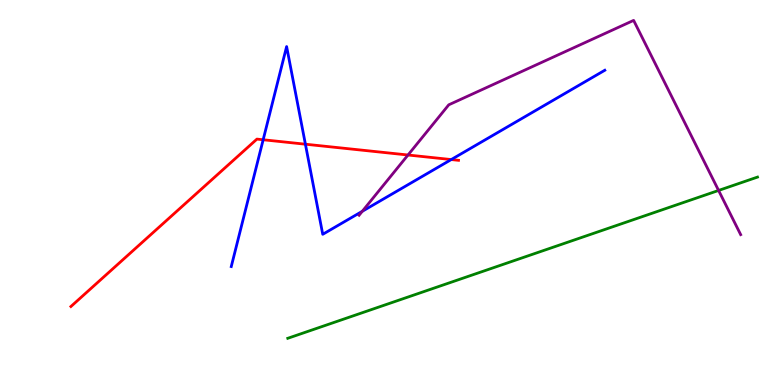[{'lines': ['blue', 'red'], 'intersections': [{'x': 3.4, 'y': 6.37}, {'x': 3.94, 'y': 6.25}, {'x': 5.82, 'y': 5.86}]}, {'lines': ['green', 'red'], 'intersections': []}, {'lines': ['purple', 'red'], 'intersections': [{'x': 5.26, 'y': 5.97}]}, {'lines': ['blue', 'green'], 'intersections': []}, {'lines': ['blue', 'purple'], 'intersections': [{'x': 4.67, 'y': 4.51}]}, {'lines': ['green', 'purple'], 'intersections': [{'x': 9.27, 'y': 5.05}]}]